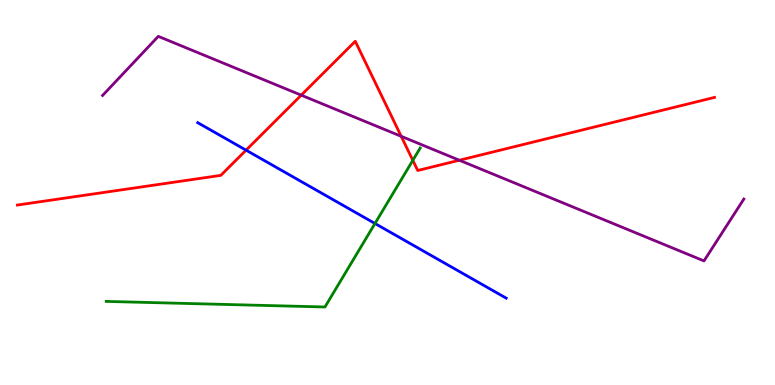[{'lines': ['blue', 'red'], 'intersections': [{'x': 3.18, 'y': 6.1}]}, {'lines': ['green', 'red'], 'intersections': [{'x': 5.33, 'y': 5.84}]}, {'lines': ['purple', 'red'], 'intersections': [{'x': 3.89, 'y': 7.53}, {'x': 5.18, 'y': 6.46}, {'x': 5.93, 'y': 5.84}]}, {'lines': ['blue', 'green'], 'intersections': [{'x': 4.84, 'y': 4.19}]}, {'lines': ['blue', 'purple'], 'intersections': []}, {'lines': ['green', 'purple'], 'intersections': []}]